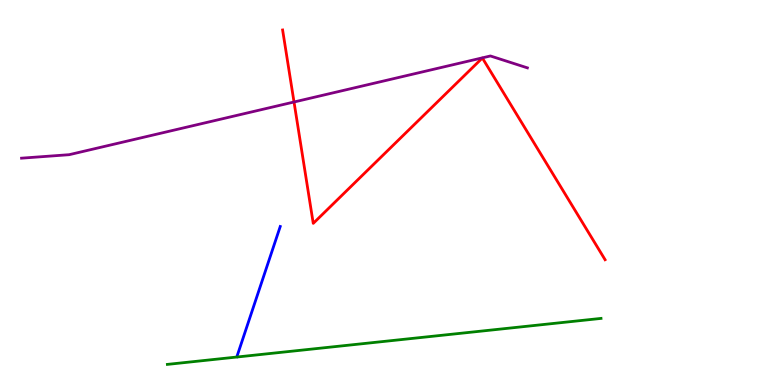[{'lines': ['blue', 'red'], 'intersections': []}, {'lines': ['green', 'red'], 'intersections': []}, {'lines': ['purple', 'red'], 'intersections': [{'x': 3.79, 'y': 7.35}]}, {'lines': ['blue', 'green'], 'intersections': []}, {'lines': ['blue', 'purple'], 'intersections': []}, {'lines': ['green', 'purple'], 'intersections': []}]